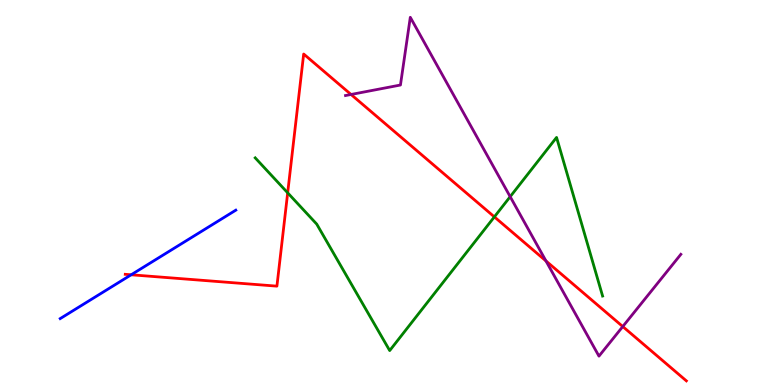[{'lines': ['blue', 'red'], 'intersections': [{'x': 1.69, 'y': 2.86}]}, {'lines': ['green', 'red'], 'intersections': [{'x': 3.71, 'y': 4.99}, {'x': 6.38, 'y': 4.37}]}, {'lines': ['purple', 'red'], 'intersections': [{'x': 4.53, 'y': 7.55}, {'x': 7.04, 'y': 3.22}, {'x': 8.04, 'y': 1.52}]}, {'lines': ['blue', 'green'], 'intersections': []}, {'lines': ['blue', 'purple'], 'intersections': []}, {'lines': ['green', 'purple'], 'intersections': [{'x': 6.58, 'y': 4.89}]}]